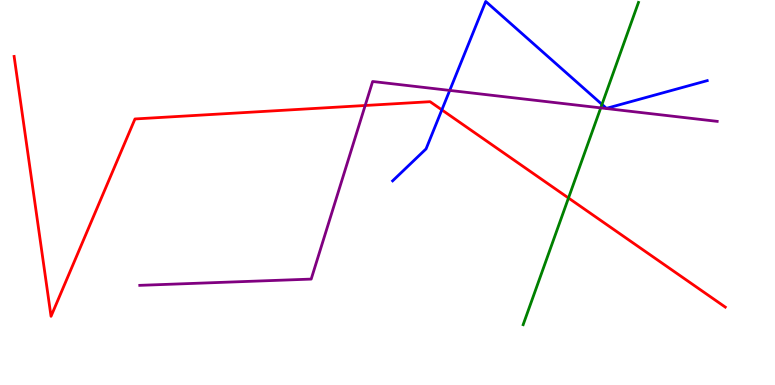[{'lines': ['blue', 'red'], 'intersections': [{'x': 5.7, 'y': 7.15}]}, {'lines': ['green', 'red'], 'intersections': [{'x': 7.34, 'y': 4.86}]}, {'lines': ['purple', 'red'], 'intersections': [{'x': 4.71, 'y': 7.26}]}, {'lines': ['blue', 'green'], 'intersections': [{'x': 7.77, 'y': 7.29}]}, {'lines': ['blue', 'purple'], 'intersections': [{'x': 5.8, 'y': 7.65}]}, {'lines': ['green', 'purple'], 'intersections': [{'x': 7.75, 'y': 7.2}]}]